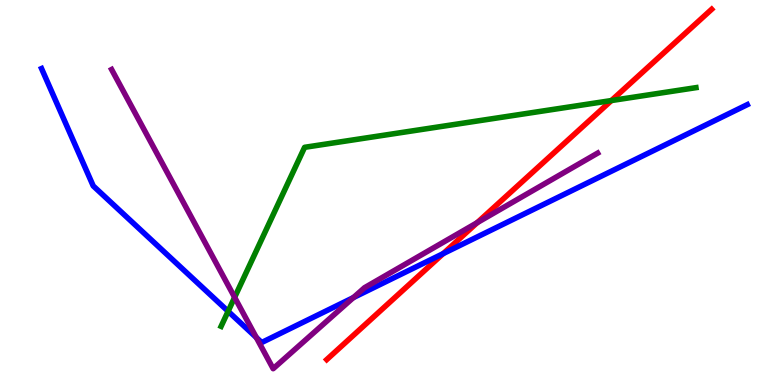[{'lines': ['blue', 'red'], 'intersections': [{'x': 5.72, 'y': 3.41}]}, {'lines': ['green', 'red'], 'intersections': [{'x': 7.89, 'y': 7.39}]}, {'lines': ['purple', 'red'], 'intersections': [{'x': 6.16, 'y': 4.22}]}, {'lines': ['blue', 'green'], 'intersections': [{'x': 2.94, 'y': 1.91}]}, {'lines': ['blue', 'purple'], 'intersections': [{'x': 3.31, 'y': 1.23}, {'x': 4.56, 'y': 2.27}]}, {'lines': ['green', 'purple'], 'intersections': [{'x': 3.03, 'y': 2.28}]}]